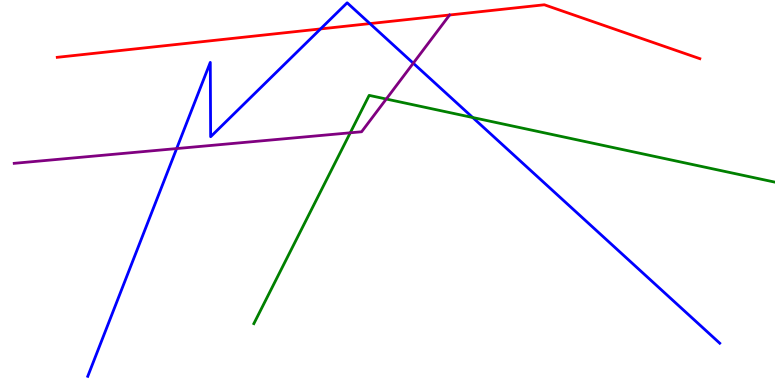[{'lines': ['blue', 'red'], 'intersections': [{'x': 4.14, 'y': 9.25}, {'x': 4.77, 'y': 9.39}]}, {'lines': ['green', 'red'], 'intersections': []}, {'lines': ['purple', 'red'], 'intersections': []}, {'lines': ['blue', 'green'], 'intersections': [{'x': 6.1, 'y': 6.95}]}, {'lines': ['blue', 'purple'], 'intersections': [{'x': 2.28, 'y': 6.14}, {'x': 5.33, 'y': 8.36}]}, {'lines': ['green', 'purple'], 'intersections': [{'x': 4.52, 'y': 6.55}, {'x': 4.98, 'y': 7.43}]}]